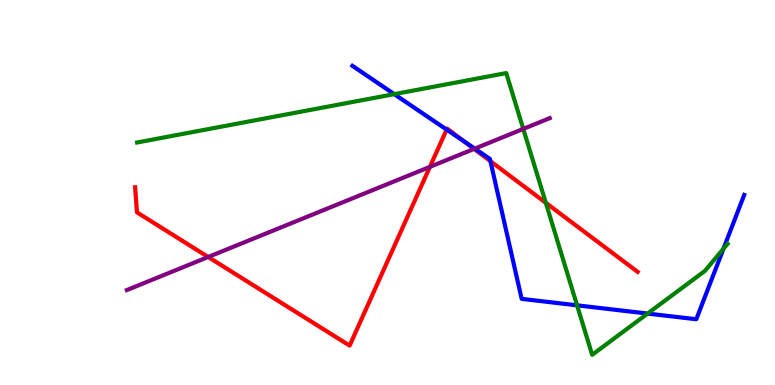[{'lines': ['blue', 'red'], 'intersections': [{'x': 5.76, 'y': 6.63}, {'x': 5.99, 'y': 6.32}, {'x': 6.33, 'y': 5.81}]}, {'lines': ['green', 'red'], 'intersections': [{'x': 7.04, 'y': 4.73}]}, {'lines': ['purple', 'red'], 'intersections': [{'x': 2.69, 'y': 3.32}, {'x': 5.55, 'y': 5.67}, {'x': 6.12, 'y': 6.13}]}, {'lines': ['blue', 'green'], 'intersections': [{'x': 5.09, 'y': 7.55}, {'x': 7.45, 'y': 2.07}, {'x': 8.36, 'y': 1.86}, {'x': 9.34, 'y': 3.54}]}, {'lines': ['blue', 'purple'], 'intersections': [{'x': 6.13, 'y': 6.14}]}, {'lines': ['green', 'purple'], 'intersections': [{'x': 6.75, 'y': 6.65}]}]